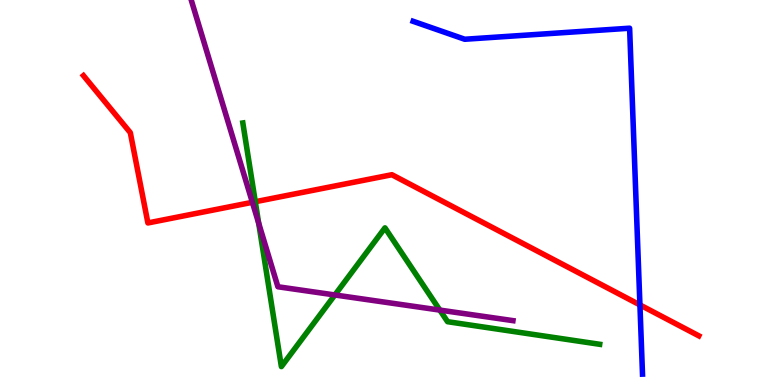[{'lines': ['blue', 'red'], 'intersections': [{'x': 8.26, 'y': 2.08}]}, {'lines': ['green', 'red'], 'intersections': [{'x': 3.29, 'y': 4.76}]}, {'lines': ['purple', 'red'], 'intersections': [{'x': 3.26, 'y': 4.75}]}, {'lines': ['blue', 'green'], 'intersections': []}, {'lines': ['blue', 'purple'], 'intersections': []}, {'lines': ['green', 'purple'], 'intersections': [{'x': 3.34, 'y': 4.2}, {'x': 4.32, 'y': 2.34}, {'x': 5.68, 'y': 1.95}]}]